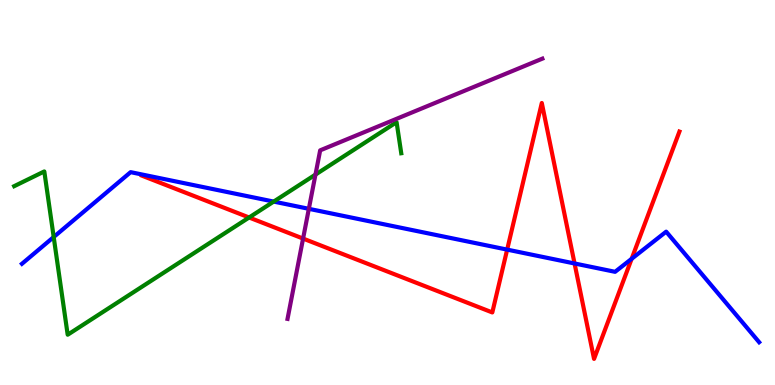[{'lines': ['blue', 'red'], 'intersections': [{'x': 6.54, 'y': 3.52}, {'x': 7.41, 'y': 3.16}, {'x': 8.15, 'y': 3.28}]}, {'lines': ['green', 'red'], 'intersections': [{'x': 3.21, 'y': 4.35}]}, {'lines': ['purple', 'red'], 'intersections': [{'x': 3.91, 'y': 3.8}]}, {'lines': ['blue', 'green'], 'intersections': [{'x': 0.693, 'y': 3.84}, {'x': 3.53, 'y': 4.76}]}, {'lines': ['blue', 'purple'], 'intersections': [{'x': 3.99, 'y': 4.58}]}, {'lines': ['green', 'purple'], 'intersections': [{'x': 4.07, 'y': 5.46}]}]